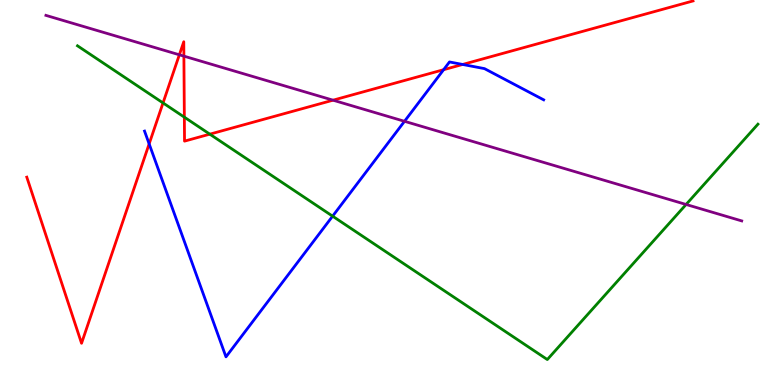[{'lines': ['blue', 'red'], 'intersections': [{'x': 1.92, 'y': 6.26}, {'x': 5.72, 'y': 8.19}, {'x': 5.97, 'y': 8.33}]}, {'lines': ['green', 'red'], 'intersections': [{'x': 2.1, 'y': 7.33}, {'x': 2.38, 'y': 6.96}, {'x': 2.71, 'y': 6.52}]}, {'lines': ['purple', 'red'], 'intersections': [{'x': 2.31, 'y': 8.58}, {'x': 2.37, 'y': 8.54}, {'x': 4.3, 'y': 7.4}]}, {'lines': ['blue', 'green'], 'intersections': [{'x': 4.29, 'y': 4.39}]}, {'lines': ['blue', 'purple'], 'intersections': [{'x': 5.22, 'y': 6.85}]}, {'lines': ['green', 'purple'], 'intersections': [{'x': 8.85, 'y': 4.69}]}]